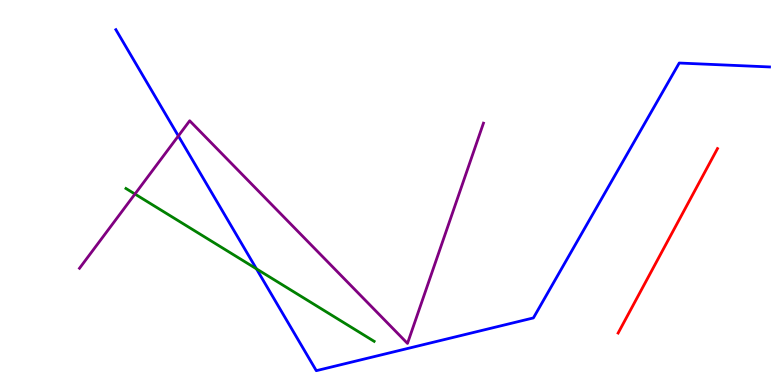[{'lines': ['blue', 'red'], 'intersections': []}, {'lines': ['green', 'red'], 'intersections': []}, {'lines': ['purple', 'red'], 'intersections': []}, {'lines': ['blue', 'green'], 'intersections': [{'x': 3.31, 'y': 3.02}]}, {'lines': ['blue', 'purple'], 'intersections': [{'x': 2.3, 'y': 6.47}]}, {'lines': ['green', 'purple'], 'intersections': [{'x': 1.74, 'y': 4.96}]}]